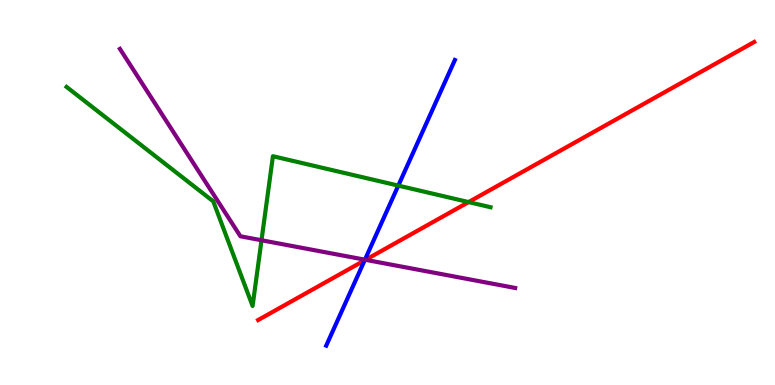[{'lines': ['blue', 'red'], 'intersections': [{'x': 4.7, 'y': 3.24}]}, {'lines': ['green', 'red'], 'intersections': [{'x': 6.05, 'y': 4.75}]}, {'lines': ['purple', 'red'], 'intersections': [{'x': 4.72, 'y': 3.25}]}, {'lines': ['blue', 'green'], 'intersections': [{'x': 5.14, 'y': 5.18}]}, {'lines': ['blue', 'purple'], 'intersections': [{'x': 4.71, 'y': 3.25}]}, {'lines': ['green', 'purple'], 'intersections': [{'x': 3.37, 'y': 3.76}]}]